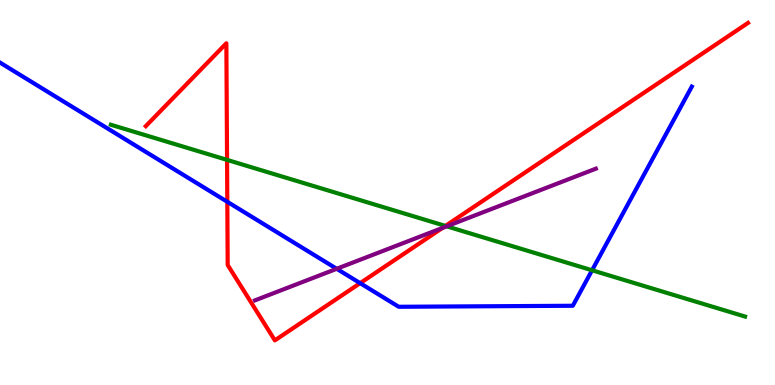[{'lines': ['blue', 'red'], 'intersections': [{'x': 2.93, 'y': 4.76}, {'x': 4.65, 'y': 2.65}]}, {'lines': ['green', 'red'], 'intersections': [{'x': 2.93, 'y': 5.85}, {'x': 5.75, 'y': 4.13}]}, {'lines': ['purple', 'red'], 'intersections': [{'x': 5.71, 'y': 4.08}]}, {'lines': ['blue', 'green'], 'intersections': [{'x': 7.64, 'y': 2.98}]}, {'lines': ['blue', 'purple'], 'intersections': [{'x': 4.34, 'y': 3.02}]}, {'lines': ['green', 'purple'], 'intersections': [{'x': 5.76, 'y': 4.12}]}]